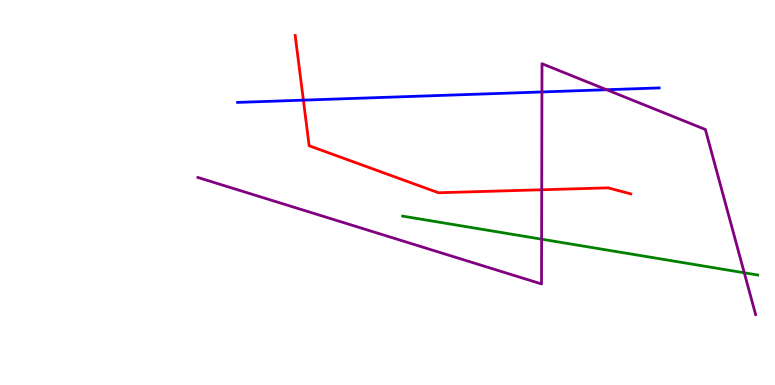[{'lines': ['blue', 'red'], 'intersections': [{'x': 3.91, 'y': 7.4}]}, {'lines': ['green', 'red'], 'intersections': []}, {'lines': ['purple', 'red'], 'intersections': [{'x': 6.99, 'y': 5.07}]}, {'lines': ['blue', 'green'], 'intersections': []}, {'lines': ['blue', 'purple'], 'intersections': [{'x': 6.99, 'y': 7.61}, {'x': 7.83, 'y': 7.67}]}, {'lines': ['green', 'purple'], 'intersections': [{'x': 6.99, 'y': 3.79}, {'x': 9.6, 'y': 2.91}]}]